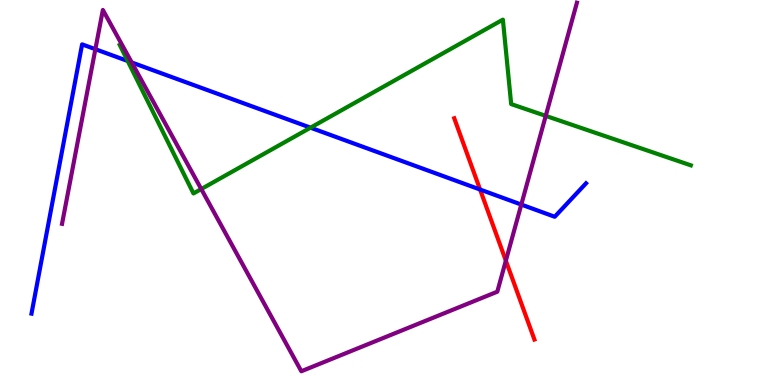[{'lines': ['blue', 'red'], 'intersections': [{'x': 6.19, 'y': 5.08}]}, {'lines': ['green', 'red'], 'intersections': []}, {'lines': ['purple', 'red'], 'intersections': [{'x': 6.53, 'y': 3.23}]}, {'lines': ['blue', 'green'], 'intersections': [{'x': 1.65, 'y': 8.42}, {'x': 4.01, 'y': 6.68}]}, {'lines': ['blue', 'purple'], 'intersections': [{'x': 1.23, 'y': 8.72}, {'x': 1.7, 'y': 8.38}, {'x': 6.73, 'y': 4.69}]}, {'lines': ['green', 'purple'], 'intersections': [{'x': 2.6, 'y': 5.09}, {'x': 7.04, 'y': 6.99}]}]